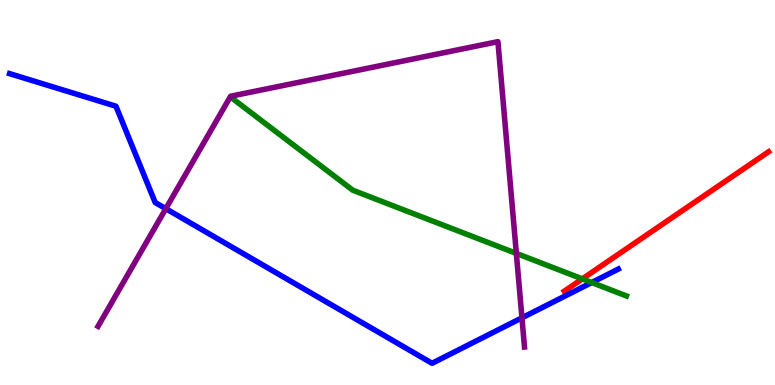[{'lines': ['blue', 'red'], 'intersections': []}, {'lines': ['green', 'red'], 'intersections': [{'x': 7.51, 'y': 2.76}]}, {'lines': ['purple', 'red'], 'intersections': []}, {'lines': ['blue', 'green'], 'intersections': [{'x': 7.64, 'y': 2.66}]}, {'lines': ['blue', 'purple'], 'intersections': [{'x': 2.14, 'y': 4.58}, {'x': 6.73, 'y': 1.74}]}, {'lines': ['green', 'purple'], 'intersections': [{'x': 6.66, 'y': 3.42}]}]